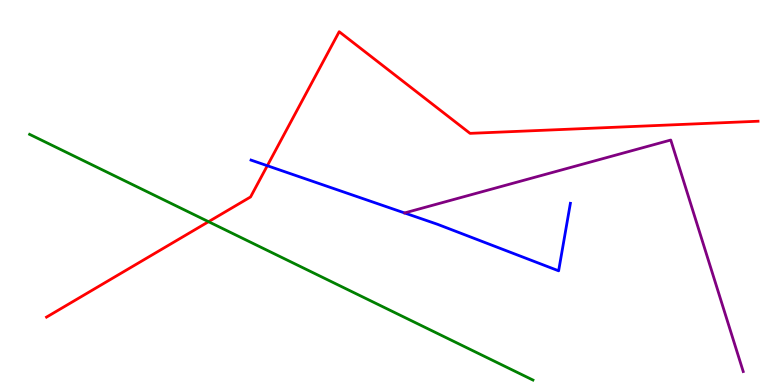[{'lines': ['blue', 'red'], 'intersections': [{'x': 3.45, 'y': 5.7}]}, {'lines': ['green', 'red'], 'intersections': [{'x': 2.69, 'y': 4.24}]}, {'lines': ['purple', 'red'], 'intersections': []}, {'lines': ['blue', 'green'], 'intersections': []}, {'lines': ['blue', 'purple'], 'intersections': []}, {'lines': ['green', 'purple'], 'intersections': []}]